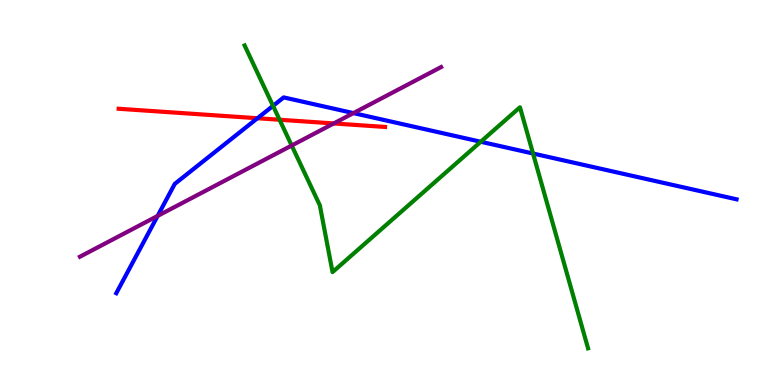[{'lines': ['blue', 'red'], 'intersections': [{'x': 3.32, 'y': 6.93}]}, {'lines': ['green', 'red'], 'intersections': [{'x': 3.61, 'y': 6.89}]}, {'lines': ['purple', 'red'], 'intersections': [{'x': 4.31, 'y': 6.79}]}, {'lines': ['blue', 'green'], 'intersections': [{'x': 3.52, 'y': 7.25}, {'x': 6.2, 'y': 6.32}, {'x': 6.88, 'y': 6.01}]}, {'lines': ['blue', 'purple'], 'intersections': [{'x': 2.03, 'y': 4.39}, {'x': 4.56, 'y': 7.06}]}, {'lines': ['green', 'purple'], 'intersections': [{'x': 3.76, 'y': 6.22}]}]